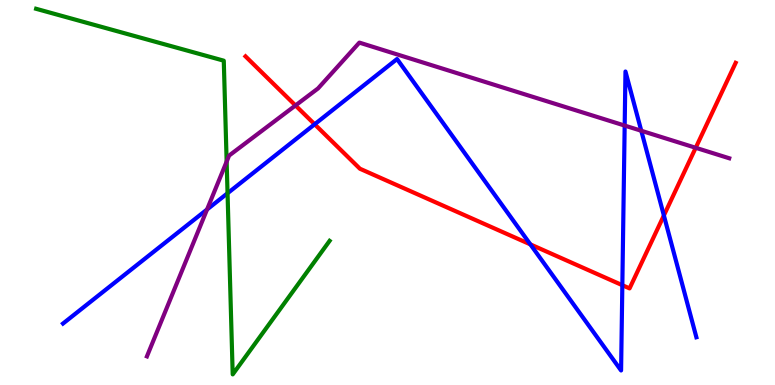[{'lines': ['blue', 'red'], 'intersections': [{'x': 4.06, 'y': 6.77}, {'x': 6.84, 'y': 3.65}, {'x': 8.03, 'y': 2.59}, {'x': 8.57, 'y': 4.4}]}, {'lines': ['green', 'red'], 'intersections': []}, {'lines': ['purple', 'red'], 'intersections': [{'x': 3.81, 'y': 7.26}, {'x': 8.98, 'y': 6.16}]}, {'lines': ['blue', 'green'], 'intersections': [{'x': 2.94, 'y': 4.98}]}, {'lines': ['blue', 'purple'], 'intersections': [{'x': 2.67, 'y': 4.56}, {'x': 8.06, 'y': 6.74}, {'x': 8.27, 'y': 6.6}]}, {'lines': ['green', 'purple'], 'intersections': [{'x': 2.92, 'y': 5.8}]}]